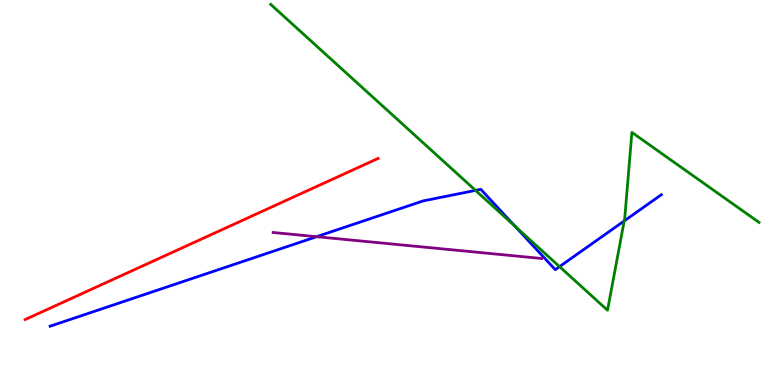[{'lines': ['blue', 'red'], 'intersections': []}, {'lines': ['green', 'red'], 'intersections': []}, {'lines': ['purple', 'red'], 'intersections': []}, {'lines': ['blue', 'green'], 'intersections': [{'x': 6.14, 'y': 5.06}, {'x': 6.64, 'y': 4.13}, {'x': 7.22, 'y': 3.07}, {'x': 8.05, 'y': 4.26}]}, {'lines': ['blue', 'purple'], 'intersections': [{'x': 4.08, 'y': 3.85}]}, {'lines': ['green', 'purple'], 'intersections': []}]